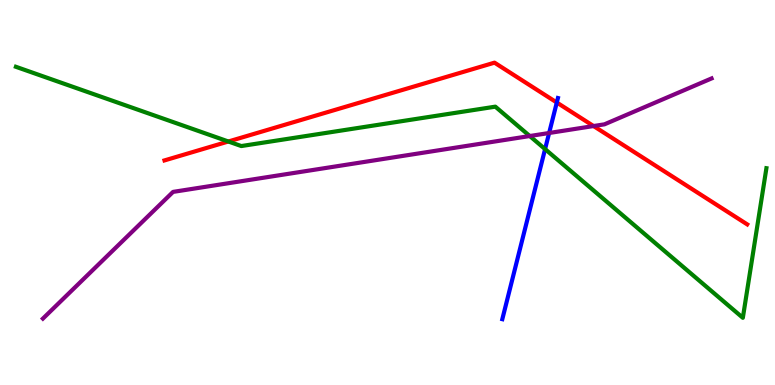[{'lines': ['blue', 'red'], 'intersections': [{'x': 7.18, 'y': 7.34}]}, {'lines': ['green', 'red'], 'intersections': [{'x': 2.95, 'y': 6.32}]}, {'lines': ['purple', 'red'], 'intersections': [{'x': 7.66, 'y': 6.73}]}, {'lines': ['blue', 'green'], 'intersections': [{'x': 7.03, 'y': 6.13}]}, {'lines': ['blue', 'purple'], 'intersections': [{'x': 7.09, 'y': 6.55}]}, {'lines': ['green', 'purple'], 'intersections': [{'x': 6.84, 'y': 6.47}]}]